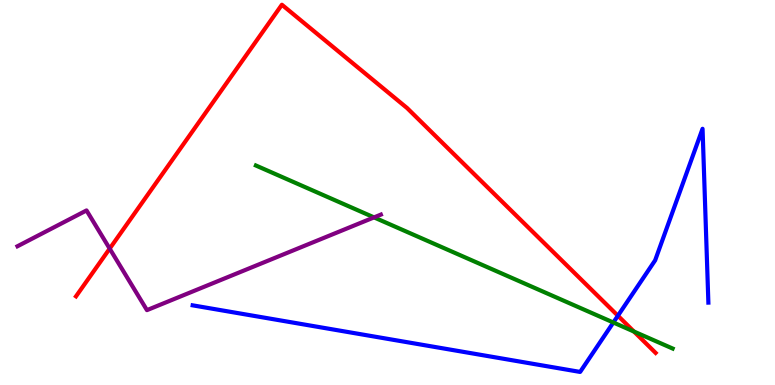[{'lines': ['blue', 'red'], 'intersections': [{'x': 7.97, 'y': 1.8}]}, {'lines': ['green', 'red'], 'intersections': [{'x': 8.18, 'y': 1.39}]}, {'lines': ['purple', 'red'], 'intersections': [{'x': 1.42, 'y': 3.54}]}, {'lines': ['blue', 'green'], 'intersections': [{'x': 7.91, 'y': 1.62}]}, {'lines': ['blue', 'purple'], 'intersections': []}, {'lines': ['green', 'purple'], 'intersections': [{'x': 4.83, 'y': 4.35}]}]